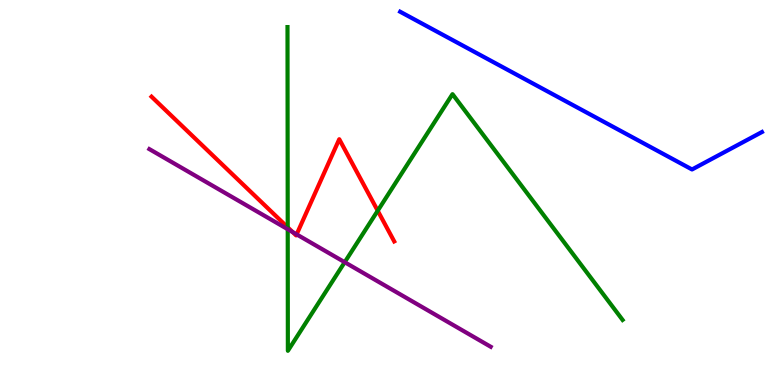[{'lines': ['blue', 'red'], 'intersections': []}, {'lines': ['green', 'red'], 'intersections': [{'x': 3.71, 'y': 4.09}, {'x': 4.87, 'y': 4.53}]}, {'lines': ['purple', 'red'], 'intersections': [{'x': 3.78, 'y': 3.97}, {'x': 3.83, 'y': 3.91}]}, {'lines': ['blue', 'green'], 'intersections': []}, {'lines': ['blue', 'purple'], 'intersections': []}, {'lines': ['green', 'purple'], 'intersections': [{'x': 3.71, 'y': 4.05}, {'x': 4.45, 'y': 3.19}]}]